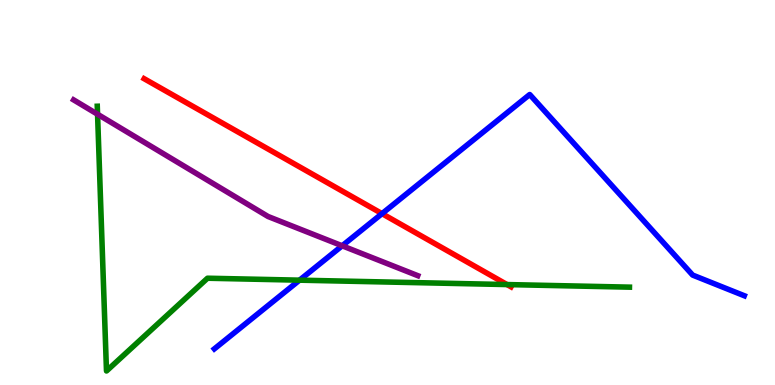[{'lines': ['blue', 'red'], 'intersections': [{'x': 4.93, 'y': 4.45}]}, {'lines': ['green', 'red'], 'intersections': [{'x': 6.54, 'y': 2.61}]}, {'lines': ['purple', 'red'], 'intersections': []}, {'lines': ['blue', 'green'], 'intersections': [{'x': 3.86, 'y': 2.72}]}, {'lines': ['blue', 'purple'], 'intersections': [{'x': 4.42, 'y': 3.62}]}, {'lines': ['green', 'purple'], 'intersections': [{'x': 1.26, 'y': 7.03}]}]